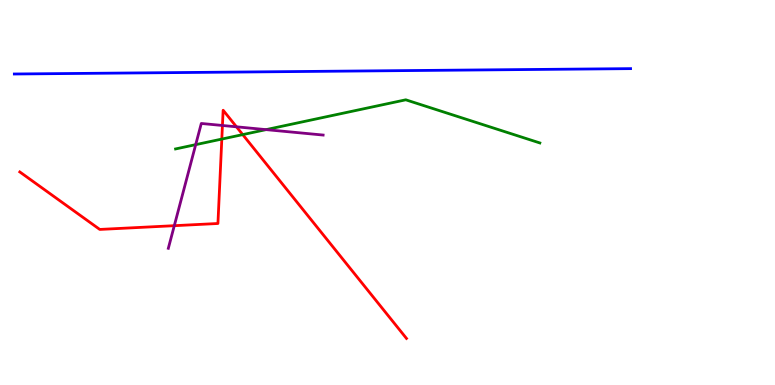[{'lines': ['blue', 'red'], 'intersections': []}, {'lines': ['green', 'red'], 'intersections': [{'x': 2.86, 'y': 6.39}, {'x': 3.13, 'y': 6.5}]}, {'lines': ['purple', 'red'], 'intersections': [{'x': 2.25, 'y': 4.14}, {'x': 2.87, 'y': 6.74}, {'x': 3.05, 'y': 6.71}]}, {'lines': ['blue', 'green'], 'intersections': []}, {'lines': ['blue', 'purple'], 'intersections': []}, {'lines': ['green', 'purple'], 'intersections': [{'x': 2.53, 'y': 6.24}, {'x': 3.43, 'y': 6.63}]}]